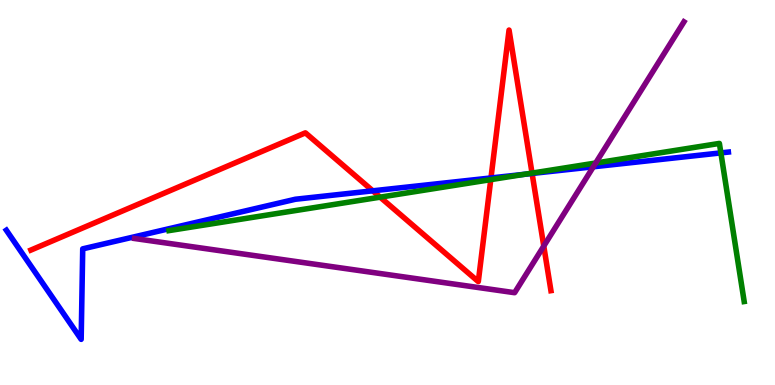[{'lines': ['blue', 'red'], 'intersections': [{'x': 4.81, 'y': 5.04}, {'x': 6.34, 'y': 5.38}, {'x': 6.87, 'y': 5.49}]}, {'lines': ['green', 'red'], 'intersections': [{'x': 4.91, 'y': 4.88}, {'x': 6.33, 'y': 5.33}, {'x': 6.87, 'y': 5.5}]}, {'lines': ['purple', 'red'], 'intersections': [{'x': 7.02, 'y': 3.61}]}, {'lines': ['blue', 'green'], 'intersections': [{'x': 6.77, 'y': 5.47}, {'x': 9.3, 'y': 6.03}]}, {'lines': ['blue', 'purple'], 'intersections': [{'x': 7.66, 'y': 5.67}]}, {'lines': ['green', 'purple'], 'intersections': [{'x': 7.69, 'y': 5.77}]}]